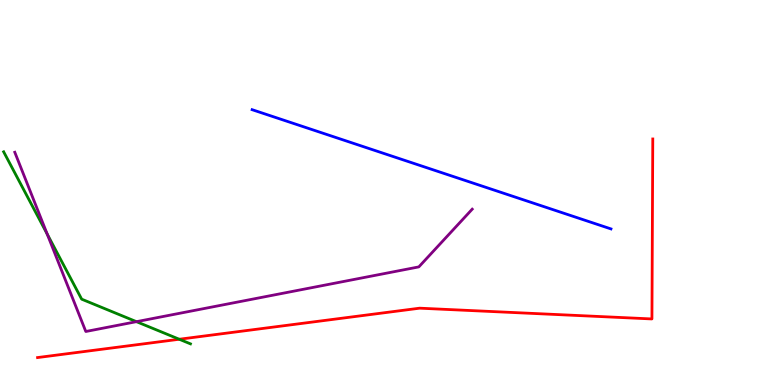[{'lines': ['blue', 'red'], 'intersections': []}, {'lines': ['green', 'red'], 'intersections': [{'x': 2.31, 'y': 1.19}]}, {'lines': ['purple', 'red'], 'intersections': []}, {'lines': ['blue', 'green'], 'intersections': []}, {'lines': ['blue', 'purple'], 'intersections': []}, {'lines': ['green', 'purple'], 'intersections': [{'x': 0.609, 'y': 3.92}, {'x': 1.76, 'y': 1.64}]}]